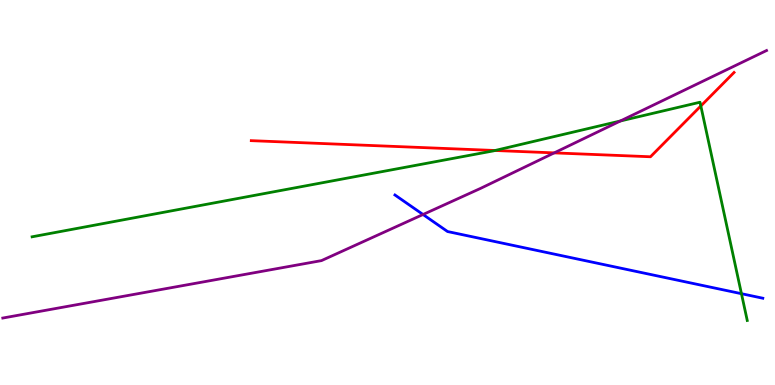[{'lines': ['blue', 'red'], 'intersections': []}, {'lines': ['green', 'red'], 'intersections': [{'x': 6.39, 'y': 6.09}, {'x': 9.04, 'y': 7.25}]}, {'lines': ['purple', 'red'], 'intersections': [{'x': 7.15, 'y': 6.03}]}, {'lines': ['blue', 'green'], 'intersections': [{'x': 9.57, 'y': 2.37}]}, {'lines': ['blue', 'purple'], 'intersections': [{'x': 5.46, 'y': 4.43}]}, {'lines': ['green', 'purple'], 'intersections': [{'x': 8.01, 'y': 6.86}]}]